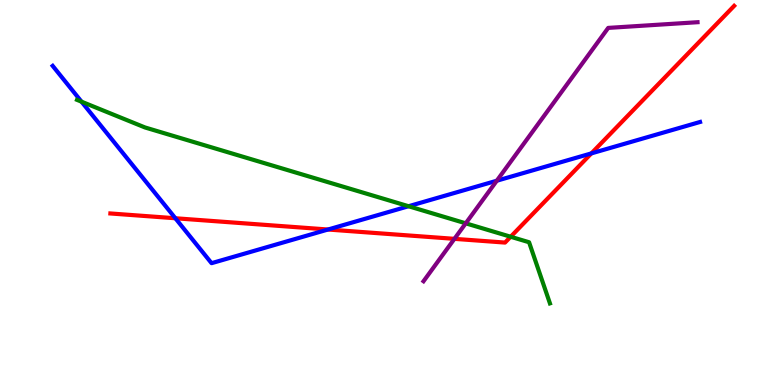[{'lines': ['blue', 'red'], 'intersections': [{'x': 2.26, 'y': 4.33}, {'x': 4.23, 'y': 4.04}, {'x': 7.63, 'y': 6.02}]}, {'lines': ['green', 'red'], 'intersections': [{'x': 6.59, 'y': 3.85}]}, {'lines': ['purple', 'red'], 'intersections': [{'x': 5.86, 'y': 3.8}]}, {'lines': ['blue', 'green'], 'intersections': [{'x': 1.05, 'y': 7.36}, {'x': 5.27, 'y': 4.64}]}, {'lines': ['blue', 'purple'], 'intersections': [{'x': 6.41, 'y': 5.31}]}, {'lines': ['green', 'purple'], 'intersections': [{'x': 6.01, 'y': 4.2}]}]